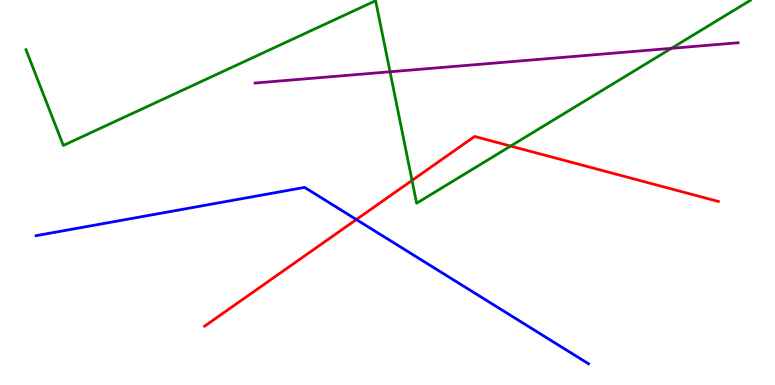[{'lines': ['blue', 'red'], 'intersections': [{'x': 4.6, 'y': 4.3}]}, {'lines': ['green', 'red'], 'intersections': [{'x': 5.32, 'y': 5.31}, {'x': 6.59, 'y': 6.21}]}, {'lines': ['purple', 'red'], 'intersections': []}, {'lines': ['blue', 'green'], 'intersections': []}, {'lines': ['blue', 'purple'], 'intersections': []}, {'lines': ['green', 'purple'], 'intersections': [{'x': 5.03, 'y': 8.14}, {'x': 8.66, 'y': 8.74}]}]